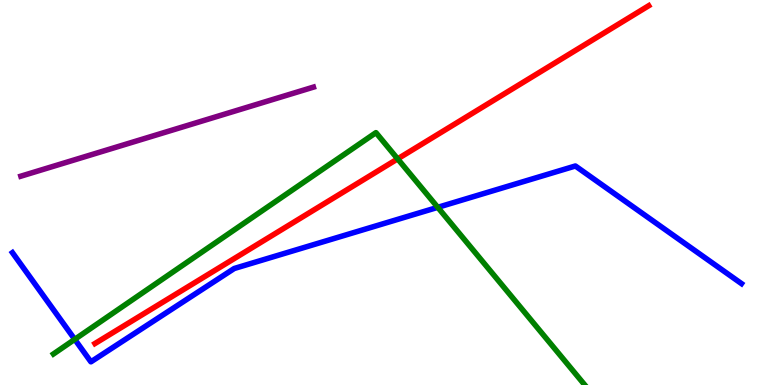[{'lines': ['blue', 'red'], 'intersections': []}, {'lines': ['green', 'red'], 'intersections': [{'x': 5.13, 'y': 5.87}]}, {'lines': ['purple', 'red'], 'intersections': []}, {'lines': ['blue', 'green'], 'intersections': [{'x': 0.964, 'y': 1.19}, {'x': 5.65, 'y': 4.61}]}, {'lines': ['blue', 'purple'], 'intersections': []}, {'lines': ['green', 'purple'], 'intersections': []}]